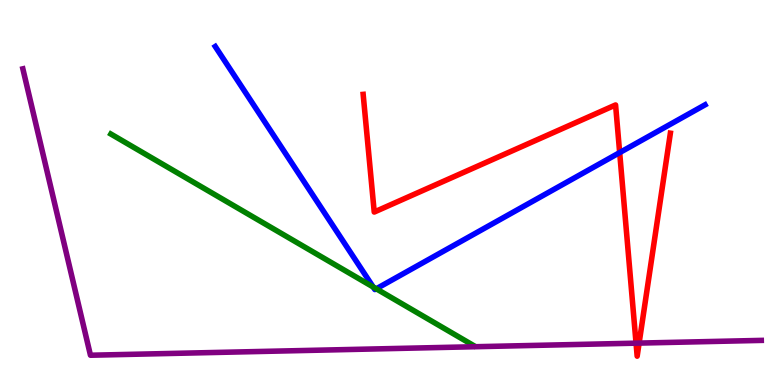[{'lines': ['blue', 'red'], 'intersections': [{'x': 8.0, 'y': 6.04}]}, {'lines': ['green', 'red'], 'intersections': []}, {'lines': ['purple', 'red'], 'intersections': [{'x': 8.21, 'y': 1.09}, {'x': 8.25, 'y': 1.09}]}, {'lines': ['blue', 'green'], 'intersections': [{'x': 4.82, 'y': 2.55}, {'x': 4.85, 'y': 2.5}]}, {'lines': ['blue', 'purple'], 'intersections': []}, {'lines': ['green', 'purple'], 'intersections': []}]